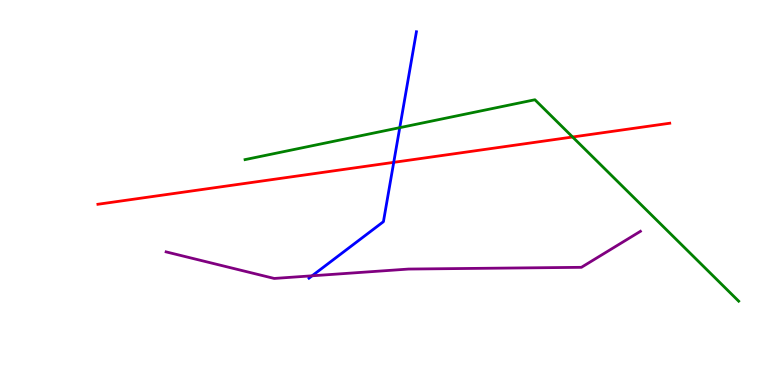[{'lines': ['blue', 'red'], 'intersections': [{'x': 5.08, 'y': 5.78}]}, {'lines': ['green', 'red'], 'intersections': [{'x': 7.39, 'y': 6.44}]}, {'lines': ['purple', 'red'], 'intersections': []}, {'lines': ['blue', 'green'], 'intersections': [{'x': 5.16, 'y': 6.68}]}, {'lines': ['blue', 'purple'], 'intersections': [{'x': 4.03, 'y': 2.84}]}, {'lines': ['green', 'purple'], 'intersections': []}]